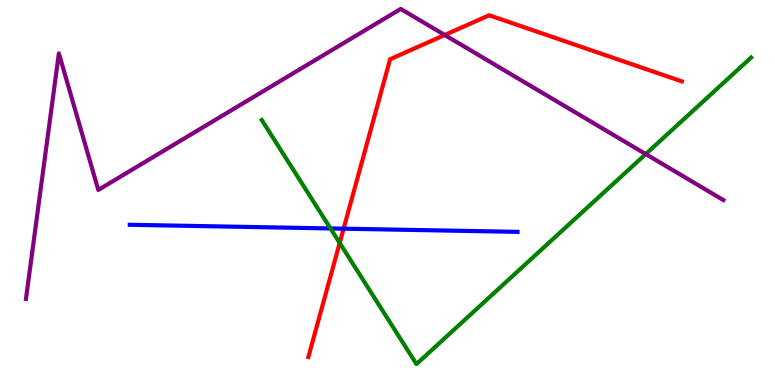[{'lines': ['blue', 'red'], 'intersections': [{'x': 4.43, 'y': 4.06}]}, {'lines': ['green', 'red'], 'intersections': [{'x': 4.38, 'y': 3.69}]}, {'lines': ['purple', 'red'], 'intersections': [{'x': 5.74, 'y': 9.09}]}, {'lines': ['blue', 'green'], 'intersections': [{'x': 4.26, 'y': 4.07}]}, {'lines': ['blue', 'purple'], 'intersections': []}, {'lines': ['green', 'purple'], 'intersections': [{'x': 8.33, 'y': 6.0}]}]